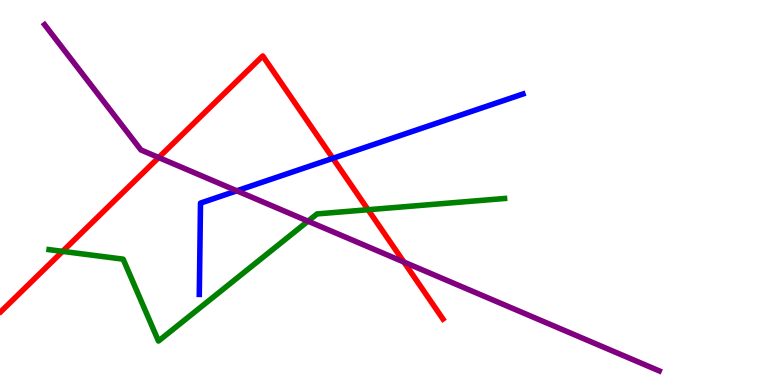[{'lines': ['blue', 'red'], 'intersections': [{'x': 4.3, 'y': 5.89}]}, {'lines': ['green', 'red'], 'intersections': [{'x': 0.807, 'y': 3.47}, {'x': 4.75, 'y': 4.55}]}, {'lines': ['purple', 'red'], 'intersections': [{'x': 2.05, 'y': 5.91}, {'x': 5.21, 'y': 3.19}]}, {'lines': ['blue', 'green'], 'intersections': []}, {'lines': ['blue', 'purple'], 'intersections': [{'x': 3.06, 'y': 5.04}]}, {'lines': ['green', 'purple'], 'intersections': [{'x': 3.97, 'y': 4.26}]}]